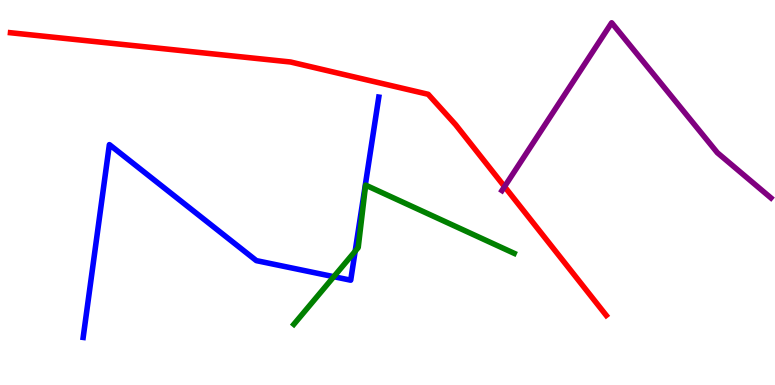[{'lines': ['blue', 'red'], 'intersections': []}, {'lines': ['green', 'red'], 'intersections': []}, {'lines': ['purple', 'red'], 'intersections': [{'x': 6.51, 'y': 5.15}]}, {'lines': ['blue', 'green'], 'intersections': [{'x': 4.31, 'y': 2.81}, {'x': 4.58, 'y': 3.47}]}, {'lines': ['blue', 'purple'], 'intersections': []}, {'lines': ['green', 'purple'], 'intersections': []}]